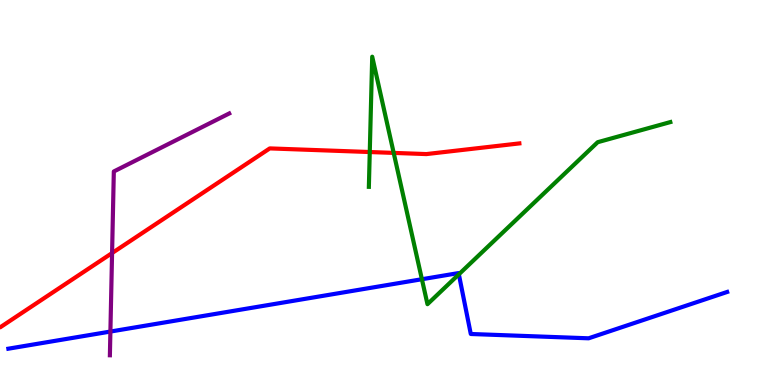[{'lines': ['blue', 'red'], 'intersections': []}, {'lines': ['green', 'red'], 'intersections': [{'x': 4.77, 'y': 6.05}, {'x': 5.08, 'y': 6.03}]}, {'lines': ['purple', 'red'], 'intersections': [{'x': 1.45, 'y': 3.43}]}, {'lines': ['blue', 'green'], 'intersections': [{'x': 5.44, 'y': 2.75}, {'x': 5.92, 'y': 2.87}]}, {'lines': ['blue', 'purple'], 'intersections': [{'x': 1.42, 'y': 1.39}]}, {'lines': ['green', 'purple'], 'intersections': []}]